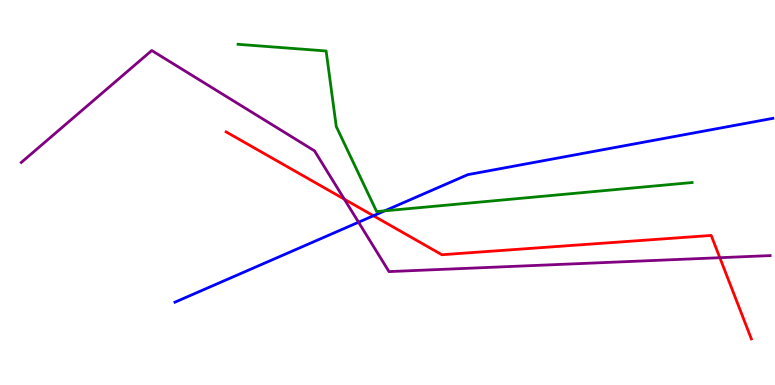[{'lines': ['blue', 'red'], 'intersections': [{'x': 4.82, 'y': 4.4}]}, {'lines': ['green', 'red'], 'intersections': []}, {'lines': ['purple', 'red'], 'intersections': [{'x': 4.44, 'y': 4.83}, {'x': 9.29, 'y': 3.31}]}, {'lines': ['blue', 'green'], 'intersections': [{'x': 4.96, 'y': 4.52}]}, {'lines': ['blue', 'purple'], 'intersections': [{'x': 4.63, 'y': 4.23}]}, {'lines': ['green', 'purple'], 'intersections': []}]